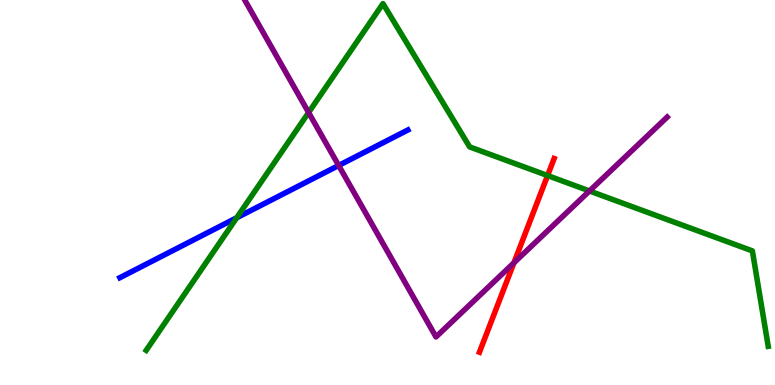[{'lines': ['blue', 'red'], 'intersections': []}, {'lines': ['green', 'red'], 'intersections': [{'x': 7.07, 'y': 5.44}]}, {'lines': ['purple', 'red'], 'intersections': [{'x': 6.63, 'y': 3.17}]}, {'lines': ['blue', 'green'], 'intersections': [{'x': 3.05, 'y': 4.34}]}, {'lines': ['blue', 'purple'], 'intersections': [{'x': 4.37, 'y': 5.7}]}, {'lines': ['green', 'purple'], 'intersections': [{'x': 3.98, 'y': 7.08}, {'x': 7.61, 'y': 5.04}]}]